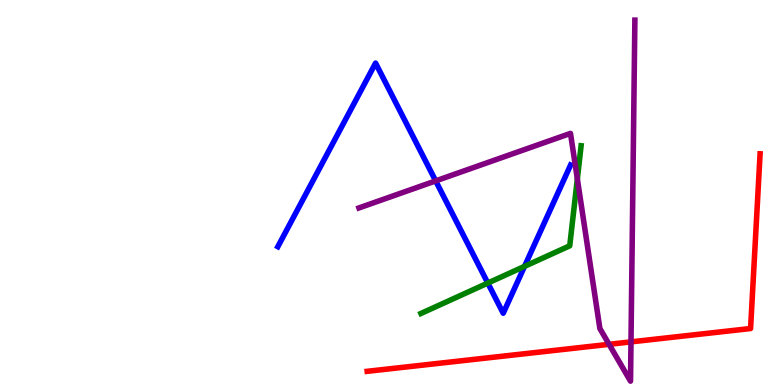[{'lines': ['blue', 'red'], 'intersections': []}, {'lines': ['green', 'red'], 'intersections': []}, {'lines': ['purple', 'red'], 'intersections': [{'x': 7.86, 'y': 1.06}, {'x': 8.14, 'y': 1.12}]}, {'lines': ['blue', 'green'], 'intersections': [{'x': 6.29, 'y': 2.65}, {'x': 6.77, 'y': 3.08}]}, {'lines': ['blue', 'purple'], 'intersections': [{'x': 5.62, 'y': 5.3}]}, {'lines': ['green', 'purple'], 'intersections': [{'x': 7.45, 'y': 5.35}]}]